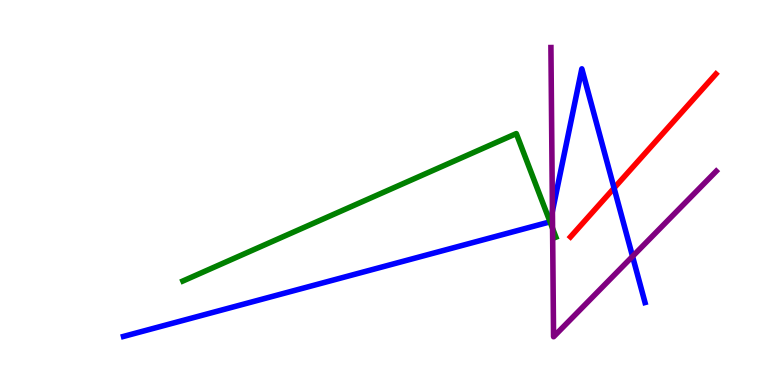[{'lines': ['blue', 'red'], 'intersections': [{'x': 7.92, 'y': 5.11}]}, {'lines': ['green', 'red'], 'intersections': []}, {'lines': ['purple', 'red'], 'intersections': []}, {'lines': ['blue', 'green'], 'intersections': [{'x': 7.1, 'y': 4.24}]}, {'lines': ['blue', 'purple'], 'intersections': [{'x': 7.13, 'y': 4.51}, {'x': 8.16, 'y': 3.34}]}, {'lines': ['green', 'purple'], 'intersections': [{'x': 7.13, 'y': 4.07}]}]